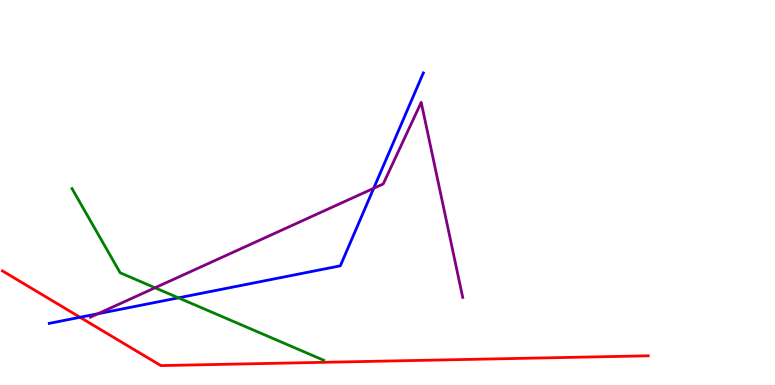[{'lines': ['blue', 'red'], 'intersections': [{'x': 1.03, 'y': 1.76}]}, {'lines': ['green', 'red'], 'intersections': []}, {'lines': ['purple', 'red'], 'intersections': []}, {'lines': ['blue', 'green'], 'intersections': [{'x': 2.3, 'y': 2.26}]}, {'lines': ['blue', 'purple'], 'intersections': [{'x': 1.26, 'y': 1.85}, {'x': 4.82, 'y': 5.11}]}, {'lines': ['green', 'purple'], 'intersections': [{'x': 2.0, 'y': 2.53}]}]